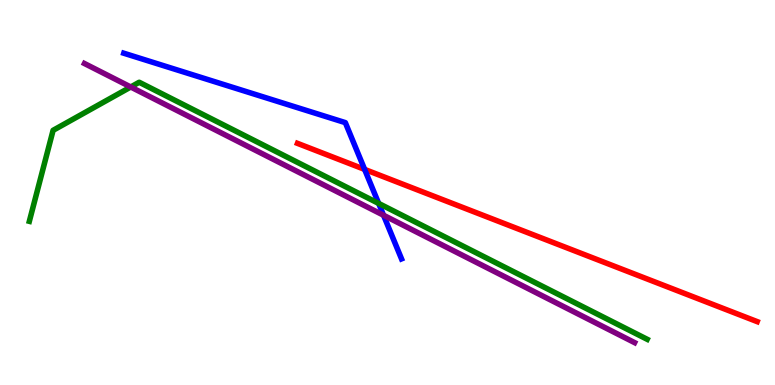[{'lines': ['blue', 'red'], 'intersections': [{'x': 4.7, 'y': 5.6}]}, {'lines': ['green', 'red'], 'intersections': []}, {'lines': ['purple', 'red'], 'intersections': []}, {'lines': ['blue', 'green'], 'intersections': [{'x': 4.89, 'y': 4.72}]}, {'lines': ['blue', 'purple'], 'intersections': [{'x': 4.95, 'y': 4.41}]}, {'lines': ['green', 'purple'], 'intersections': [{'x': 1.69, 'y': 7.74}]}]